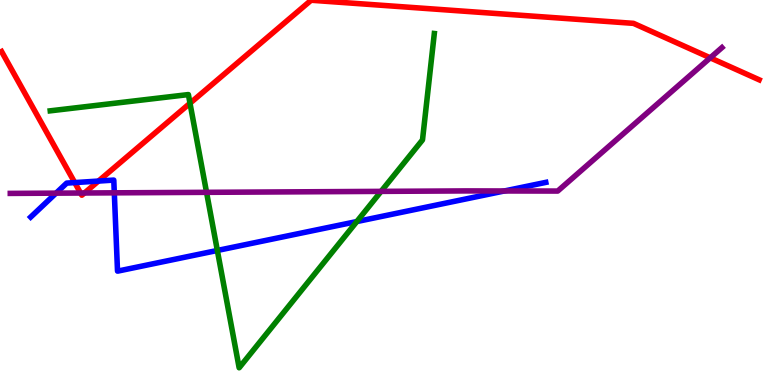[{'lines': ['blue', 'red'], 'intersections': [{'x': 0.964, 'y': 5.26}, {'x': 1.27, 'y': 5.3}]}, {'lines': ['green', 'red'], 'intersections': [{'x': 2.45, 'y': 7.32}]}, {'lines': ['purple', 'red'], 'intersections': [{'x': 1.04, 'y': 4.99}, {'x': 1.09, 'y': 4.99}, {'x': 9.16, 'y': 8.5}]}, {'lines': ['blue', 'green'], 'intersections': [{'x': 2.8, 'y': 3.49}, {'x': 4.6, 'y': 4.25}]}, {'lines': ['blue', 'purple'], 'intersections': [{'x': 0.723, 'y': 4.98}, {'x': 1.47, 'y': 4.99}, {'x': 6.51, 'y': 5.04}]}, {'lines': ['green', 'purple'], 'intersections': [{'x': 2.67, 'y': 5.0}, {'x': 4.92, 'y': 5.03}]}]